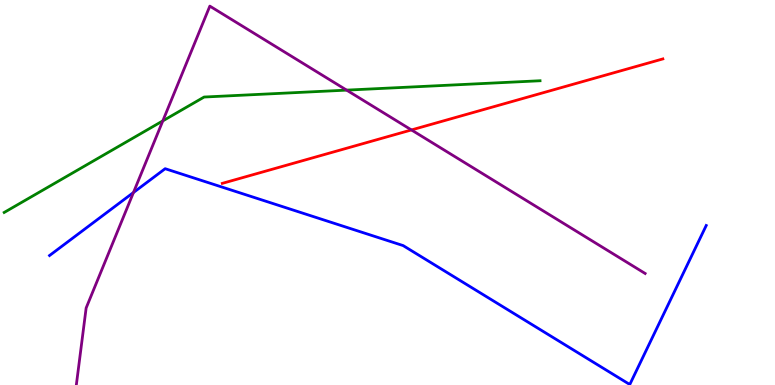[{'lines': ['blue', 'red'], 'intersections': []}, {'lines': ['green', 'red'], 'intersections': []}, {'lines': ['purple', 'red'], 'intersections': [{'x': 5.31, 'y': 6.62}]}, {'lines': ['blue', 'green'], 'intersections': []}, {'lines': ['blue', 'purple'], 'intersections': [{'x': 1.72, 'y': 5.0}]}, {'lines': ['green', 'purple'], 'intersections': [{'x': 2.1, 'y': 6.86}, {'x': 4.47, 'y': 7.66}]}]